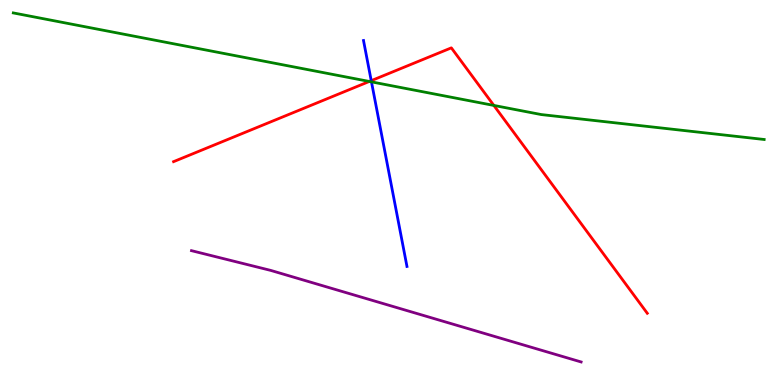[{'lines': ['blue', 'red'], 'intersections': [{'x': 4.79, 'y': 7.9}]}, {'lines': ['green', 'red'], 'intersections': [{'x': 4.77, 'y': 7.88}, {'x': 6.37, 'y': 7.26}]}, {'lines': ['purple', 'red'], 'intersections': []}, {'lines': ['blue', 'green'], 'intersections': [{'x': 4.79, 'y': 7.87}]}, {'lines': ['blue', 'purple'], 'intersections': []}, {'lines': ['green', 'purple'], 'intersections': []}]